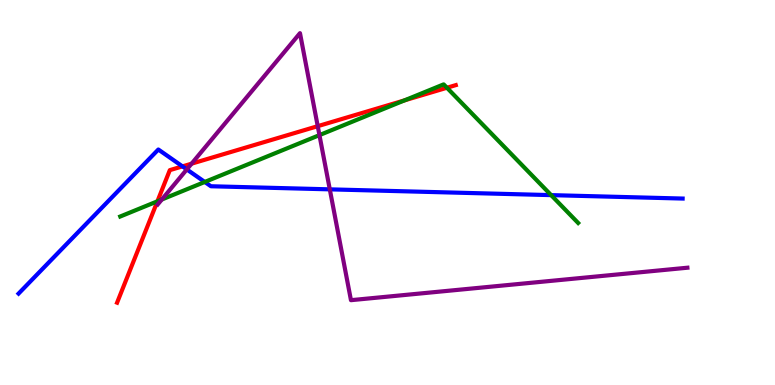[{'lines': ['blue', 'red'], 'intersections': [{'x': 2.35, 'y': 5.68}]}, {'lines': ['green', 'red'], 'intersections': [{'x': 2.03, 'y': 4.77}, {'x': 5.22, 'y': 7.39}, {'x': 5.77, 'y': 7.72}]}, {'lines': ['purple', 'red'], 'intersections': [{'x': 2.47, 'y': 5.75}, {'x': 4.1, 'y': 6.72}]}, {'lines': ['blue', 'green'], 'intersections': [{'x': 2.64, 'y': 5.27}, {'x': 7.11, 'y': 4.93}]}, {'lines': ['blue', 'purple'], 'intersections': [{'x': 2.41, 'y': 5.6}, {'x': 4.26, 'y': 5.08}]}, {'lines': ['green', 'purple'], 'intersections': [{'x': 2.09, 'y': 4.82}, {'x': 4.12, 'y': 6.49}]}]